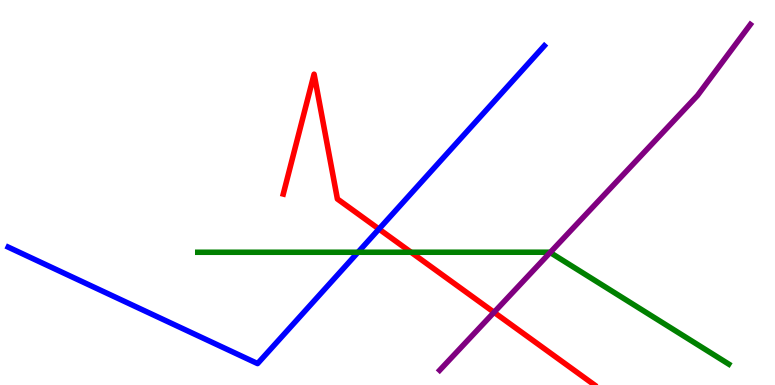[{'lines': ['blue', 'red'], 'intersections': [{'x': 4.89, 'y': 4.05}]}, {'lines': ['green', 'red'], 'intersections': [{'x': 5.3, 'y': 3.45}]}, {'lines': ['purple', 'red'], 'intersections': [{'x': 6.37, 'y': 1.89}]}, {'lines': ['blue', 'green'], 'intersections': [{'x': 4.62, 'y': 3.45}]}, {'lines': ['blue', 'purple'], 'intersections': []}, {'lines': ['green', 'purple'], 'intersections': [{'x': 7.1, 'y': 3.44}]}]